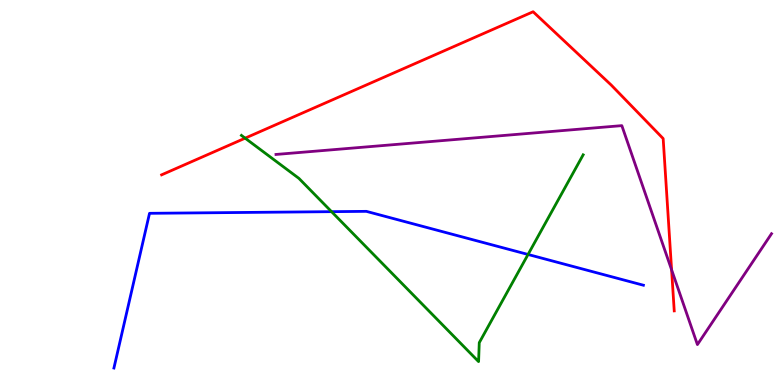[{'lines': ['blue', 'red'], 'intersections': []}, {'lines': ['green', 'red'], 'intersections': [{'x': 3.16, 'y': 6.41}]}, {'lines': ['purple', 'red'], 'intersections': [{'x': 8.67, 'y': 2.99}]}, {'lines': ['blue', 'green'], 'intersections': [{'x': 4.28, 'y': 4.5}, {'x': 6.81, 'y': 3.39}]}, {'lines': ['blue', 'purple'], 'intersections': []}, {'lines': ['green', 'purple'], 'intersections': []}]